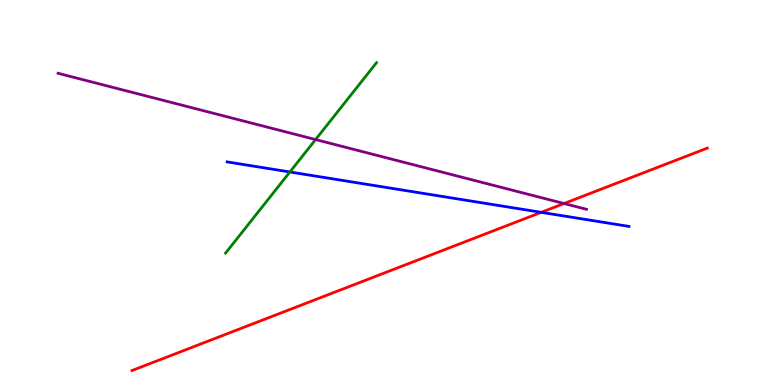[{'lines': ['blue', 'red'], 'intersections': [{'x': 6.98, 'y': 4.48}]}, {'lines': ['green', 'red'], 'intersections': []}, {'lines': ['purple', 'red'], 'intersections': [{'x': 7.28, 'y': 4.71}]}, {'lines': ['blue', 'green'], 'intersections': [{'x': 3.74, 'y': 5.53}]}, {'lines': ['blue', 'purple'], 'intersections': []}, {'lines': ['green', 'purple'], 'intersections': [{'x': 4.07, 'y': 6.37}]}]